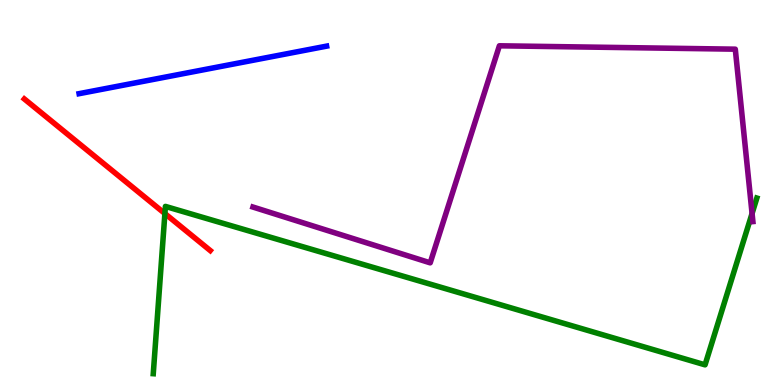[{'lines': ['blue', 'red'], 'intersections': []}, {'lines': ['green', 'red'], 'intersections': [{'x': 2.13, 'y': 4.45}]}, {'lines': ['purple', 'red'], 'intersections': []}, {'lines': ['blue', 'green'], 'intersections': []}, {'lines': ['blue', 'purple'], 'intersections': []}, {'lines': ['green', 'purple'], 'intersections': [{'x': 9.7, 'y': 4.45}]}]